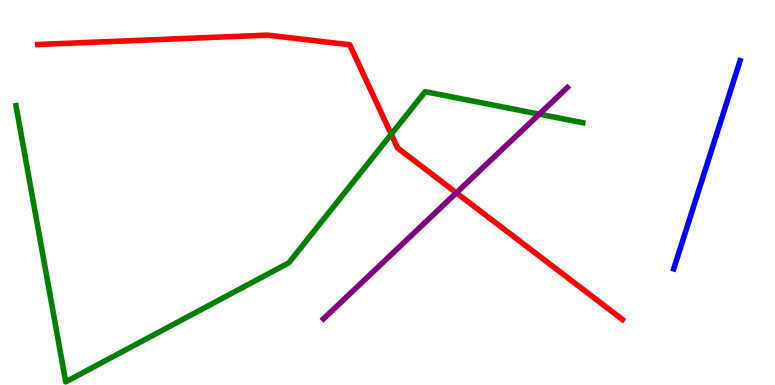[{'lines': ['blue', 'red'], 'intersections': []}, {'lines': ['green', 'red'], 'intersections': [{'x': 5.05, 'y': 6.51}]}, {'lines': ['purple', 'red'], 'intersections': [{'x': 5.89, 'y': 4.99}]}, {'lines': ['blue', 'green'], 'intersections': []}, {'lines': ['blue', 'purple'], 'intersections': []}, {'lines': ['green', 'purple'], 'intersections': [{'x': 6.96, 'y': 7.03}]}]